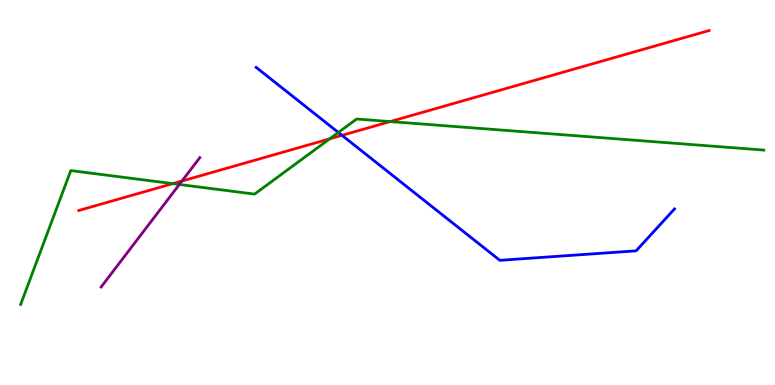[{'lines': ['blue', 'red'], 'intersections': [{'x': 4.41, 'y': 6.48}]}, {'lines': ['green', 'red'], 'intersections': [{'x': 2.23, 'y': 5.23}, {'x': 4.25, 'y': 6.39}, {'x': 5.03, 'y': 6.84}]}, {'lines': ['purple', 'red'], 'intersections': [{'x': 2.35, 'y': 5.3}]}, {'lines': ['blue', 'green'], 'intersections': [{'x': 4.37, 'y': 6.56}]}, {'lines': ['blue', 'purple'], 'intersections': []}, {'lines': ['green', 'purple'], 'intersections': [{'x': 2.31, 'y': 5.21}]}]